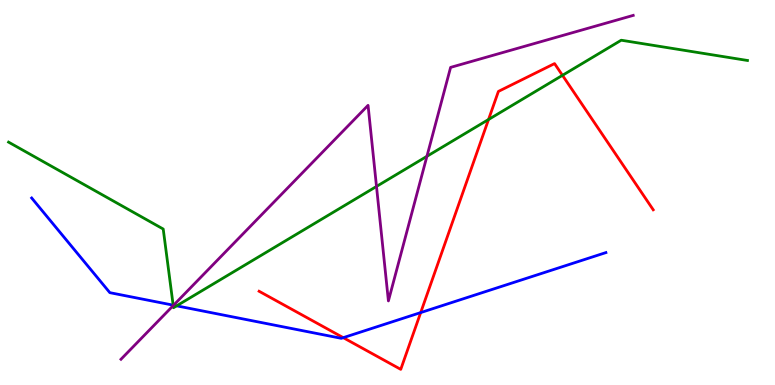[{'lines': ['blue', 'red'], 'intersections': [{'x': 4.43, 'y': 1.23}, {'x': 5.43, 'y': 1.88}]}, {'lines': ['green', 'red'], 'intersections': [{'x': 6.3, 'y': 6.9}, {'x': 7.26, 'y': 8.04}]}, {'lines': ['purple', 'red'], 'intersections': []}, {'lines': ['blue', 'green'], 'intersections': [{'x': 2.23, 'y': 2.07}, {'x': 2.28, 'y': 2.06}]}, {'lines': ['blue', 'purple'], 'intersections': [{'x': 2.24, 'y': 2.07}]}, {'lines': ['green', 'purple'], 'intersections': [{'x': 2.24, 'y': 2.06}, {'x': 4.86, 'y': 5.16}, {'x': 5.51, 'y': 5.94}]}]